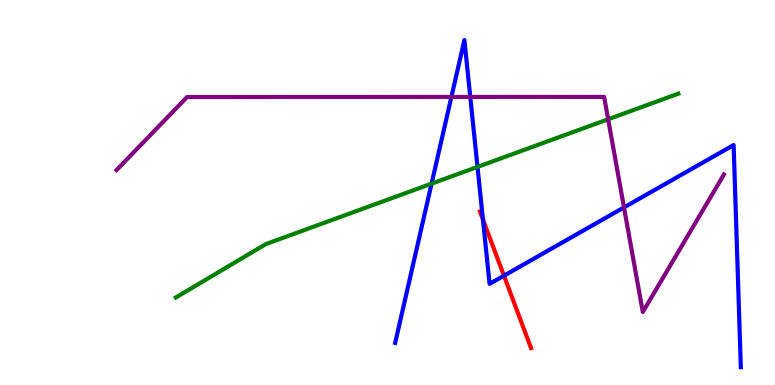[{'lines': ['blue', 'red'], 'intersections': [{'x': 6.23, 'y': 4.3}, {'x': 6.5, 'y': 2.84}]}, {'lines': ['green', 'red'], 'intersections': []}, {'lines': ['purple', 'red'], 'intersections': []}, {'lines': ['blue', 'green'], 'intersections': [{'x': 5.57, 'y': 5.23}, {'x': 6.16, 'y': 5.66}]}, {'lines': ['blue', 'purple'], 'intersections': [{'x': 5.82, 'y': 7.48}, {'x': 6.07, 'y': 7.48}, {'x': 8.05, 'y': 4.61}]}, {'lines': ['green', 'purple'], 'intersections': [{'x': 7.85, 'y': 6.9}]}]